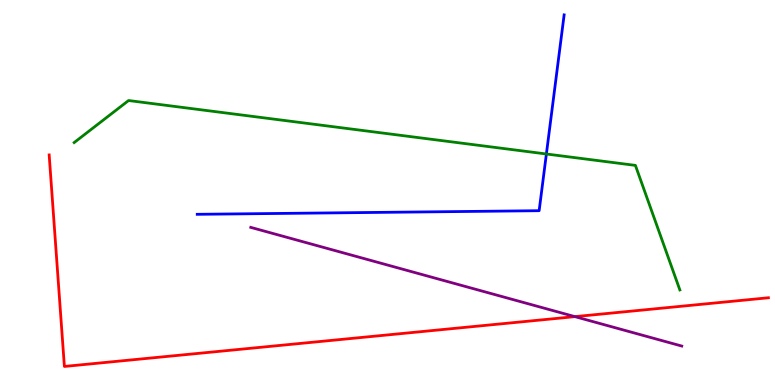[{'lines': ['blue', 'red'], 'intersections': []}, {'lines': ['green', 'red'], 'intersections': []}, {'lines': ['purple', 'red'], 'intersections': [{'x': 7.42, 'y': 1.78}]}, {'lines': ['blue', 'green'], 'intersections': [{'x': 7.05, 'y': 6.0}]}, {'lines': ['blue', 'purple'], 'intersections': []}, {'lines': ['green', 'purple'], 'intersections': []}]